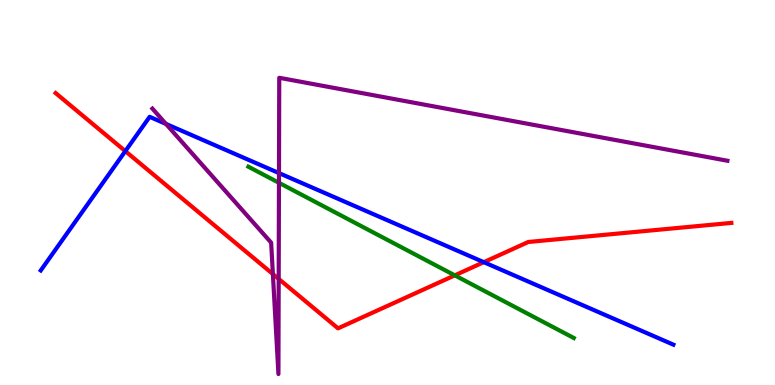[{'lines': ['blue', 'red'], 'intersections': [{'x': 1.62, 'y': 6.07}, {'x': 6.24, 'y': 3.19}]}, {'lines': ['green', 'red'], 'intersections': [{'x': 5.87, 'y': 2.85}]}, {'lines': ['purple', 'red'], 'intersections': [{'x': 3.52, 'y': 2.88}, {'x': 3.6, 'y': 2.76}]}, {'lines': ['blue', 'green'], 'intersections': []}, {'lines': ['blue', 'purple'], 'intersections': [{'x': 2.14, 'y': 6.78}, {'x': 3.6, 'y': 5.5}]}, {'lines': ['green', 'purple'], 'intersections': [{'x': 3.6, 'y': 5.25}]}]